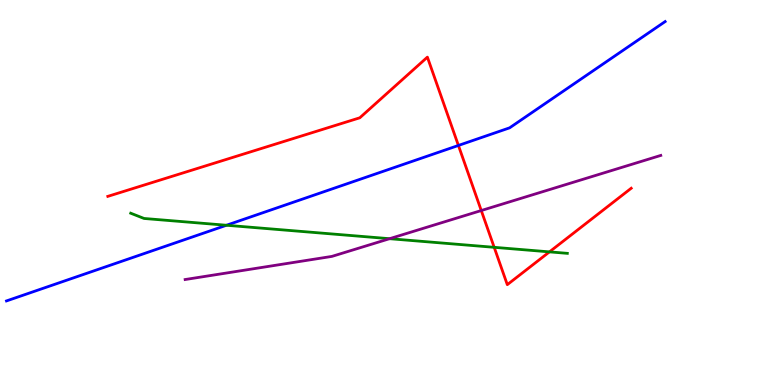[{'lines': ['blue', 'red'], 'intersections': [{'x': 5.91, 'y': 6.22}]}, {'lines': ['green', 'red'], 'intersections': [{'x': 6.38, 'y': 3.58}, {'x': 7.09, 'y': 3.46}]}, {'lines': ['purple', 'red'], 'intersections': [{'x': 6.21, 'y': 4.53}]}, {'lines': ['blue', 'green'], 'intersections': [{'x': 2.92, 'y': 4.15}]}, {'lines': ['blue', 'purple'], 'intersections': []}, {'lines': ['green', 'purple'], 'intersections': [{'x': 5.03, 'y': 3.8}]}]